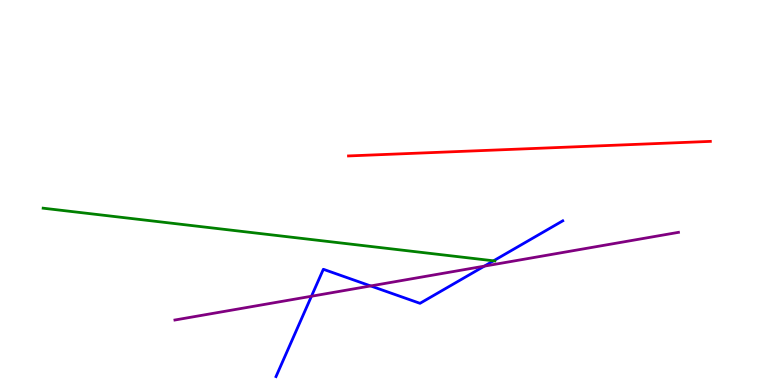[{'lines': ['blue', 'red'], 'intersections': []}, {'lines': ['green', 'red'], 'intersections': []}, {'lines': ['purple', 'red'], 'intersections': []}, {'lines': ['blue', 'green'], 'intersections': [{'x': 6.37, 'y': 3.23}]}, {'lines': ['blue', 'purple'], 'intersections': [{'x': 4.02, 'y': 2.31}, {'x': 4.78, 'y': 2.57}, {'x': 6.25, 'y': 3.09}]}, {'lines': ['green', 'purple'], 'intersections': []}]